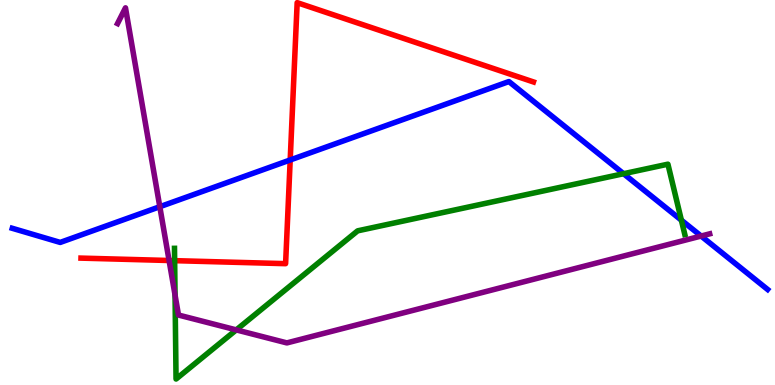[{'lines': ['blue', 'red'], 'intersections': [{'x': 3.74, 'y': 5.84}]}, {'lines': ['green', 'red'], 'intersections': [{'x': 2.25, 'y': 3.23}]}, {'lines': ['purple', 'red'], 'intersections': [{'x': 2.18, 'y': 3.23}]}, {'lines': ['blue', 'green'], 'intersections': [{'x': 8.05, 'y': 5.49}, {'x': 8.79, 'y': 4.28}]}, {'lines': ['blue', 'purple'], 'intersections': [{'x': 2.06, 'y': 4.63}, {'x': 9.05, 'y': 3.87}]}, {'lines': ['green', 'purple'], 'intersections': [{'x': 2.26, 'y': 2.34}, {'x': 3.05, 'y': 1.43}]}]